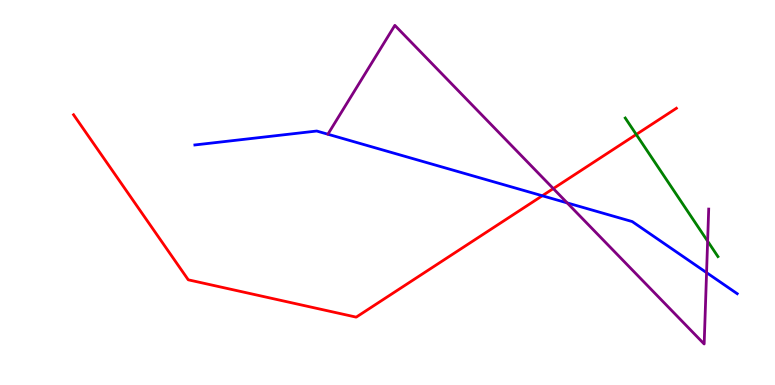[{'lines': ['blue', 'red'], 'intersections': [{'x': 7.0, 'y': 4.92}]}, {'lines': ['green', 'red'], 'intersections': [{'x': 8.21, 'y': 6.51}]}, {'lines': ['purple', 'red'], 'intersections': [{'x': 7.14, 'y': 5.1}]}, {'lines': ['blue', 'green'], 'intersections': []}, {'lines': ['blue', 'purple'], 'intersections': [{'x': 7.32, 'y': 4.73}, {'x': 9.12, 'y': 2.92}]}, {'lines': ['green', 'purple'], 'intersections': [{'x': 9.13, 'y': 3.74}]}]